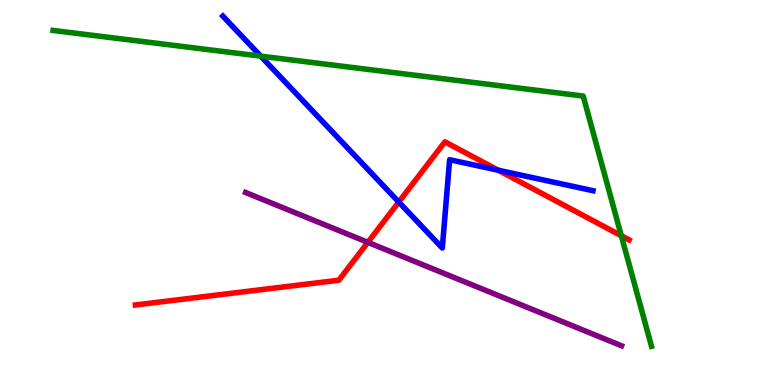[{'lines': ['blue', 'red'], 'intersections': [{'x': 5.15, 'y': 4.75}, {'x': 6.43, 'y': 5.58}]}, {'lines': ['green', 'red'], 'intersections': [{'x': 8.02, 'y': 3.88}]}, {'lines': ['purple', 'red'], 'intersections': [{'x': 4.75, 'y': 3.71}]}, {'lines': ['blue', 'green'], 'intersections': [{'x': 3.36, 'y': 8.54}]}, {'lines': ['blue', 'purple'], 'intersections': []}, {'lines': ['green', 'purple'], 'intersections': []}]